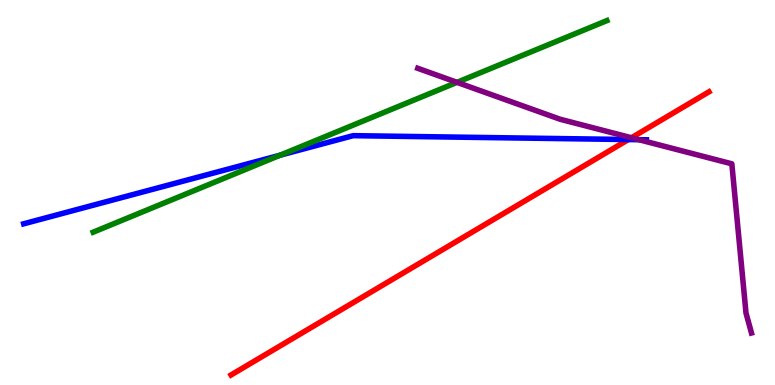[{'lines': ['blue', 'red'], 'intersections': [{'x': 8.11, 'y': 6.38}]}, {'lines': ['green', 'red'], 'intersections': []}, {'lines': ['purple', 'red'], 'intersections': [{'x': 8.15, 'y': 6.42}]}, {'lines': ['blue', 'green'], 'intersections': [{'x': 3.61, 'y': 5.97}]}, {'lines': ['blue', 'purple'], 'intersections': [{'x': 8.24, 'y': 6.37}]}, {'lines': ['green', 'purple'], 'intersections': [{'x': 5.9, 'y': 7.86}]}]